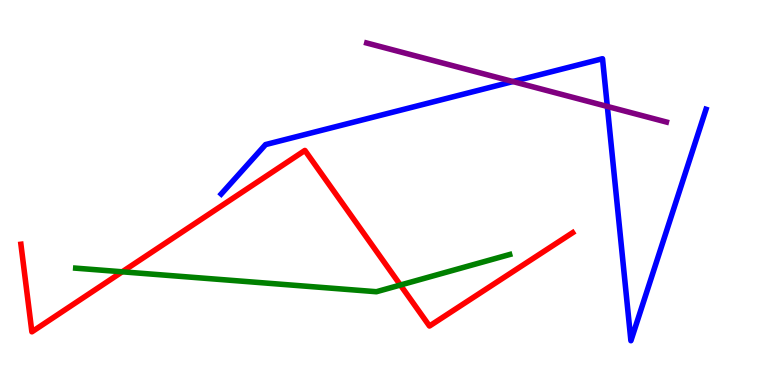[{'lines': ['blue', 'red'], 'intersections': []}, {'lines': ['green', 'red'], 'intersections': [{'x': 1.58, 'y': 2.94}, {'x': 5.17, 'y': 2.6}]}, {'lines': ['purple', 'red'], 'intersections': []}, {'lines': ['blue', 'green'], 'intersections': []}, {'lines': ['blue', 'purple'], 'intersections': [{'x': 6.62, 'y': 7.88}, {'x': 7.84, 'y': 7.24}]}, {'lines': ['green', 'purple'], 'intersections': []}]